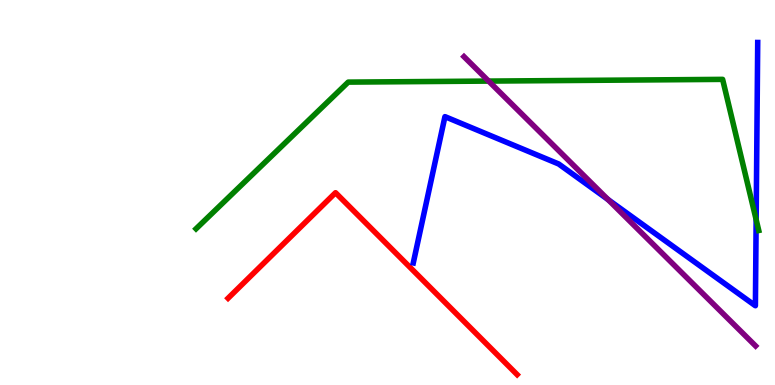[{'lines': ['blue', 'red'], 'intersections': []}, {'lines': ['green', 'red'], 'intersections': []}, {'lines': ['purple', 'red'], 'intersections': []}, {'lines': ['blue', 'green'], 'intersections': [{'x': 9.76, 'y': 4.3}]}, {'lines': ['blue', 'purple'], 'intersections': [{'x': 7.85, 'y': 4.82}]}, {'lines': ['green', 'purple'], 'intersections': [{'x': 6.3, 'y': 7.89}]}]